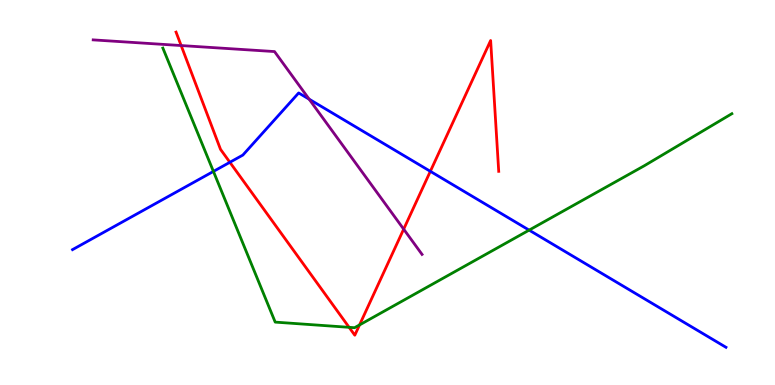[{'lines': ['blue', 'red'], 'intersections': [{'x': 2.97, 'y': 5.78}, {'x': 5.55, 'y': 5.55}]}, {'lines': ['green', 'red'], 'intersections': [{'x': 4.5, 'y': 1.5}, {'x': 4.64, 'y': 1.56}]}, {'lines': ['purple', 'red'], 'intersections': [{'x': 2.34, 'y': 8.82}, {'x': 5.21, 'y': 4.05}]}, {'lines': ['blue', 'green'], 'intersections': [{'x': 2.75, 'y': 5.55}, {'x': 6.83, 'y': 4.02}]}, {'lines': ['blue', 'purple'], 'intersections': [{'x': 3.99, 'y': 7.42}]}, {'lines': ['green', 'purple'], 'intersections': []}]